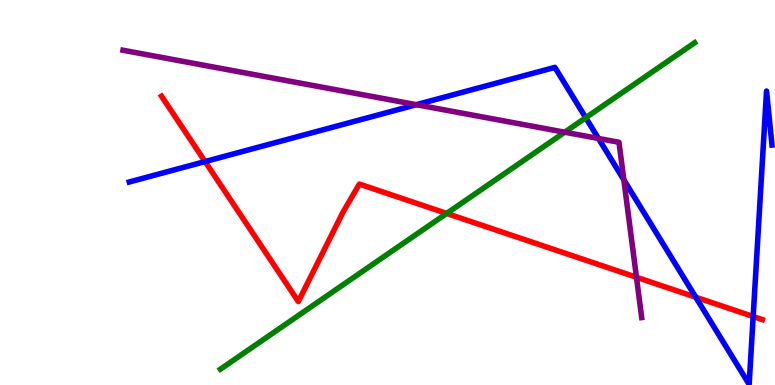[{'lines': ['blue', 'red'], 'intersections': [{'x': 2.65, 'y': 5.8}, {'x': 8.98, 'y': 2.28}, {'x': 9.72, 'y': 1.78}]}, {'lines': ['green', 'red'], 'intersections': [{'x': 5.76, 'y': 4.46}]}, {'lines': ['purple', 'red'], 'intersections': [{'x': 8.21, 'y': 2.8}]}, {'lines': ['blue', 'green'], 'intersections': [{'x': 7.56, 'y': 6.94}]}, {'lines': ['blue', 'purple'], 'intersections': [{'x': 5.37, 'y': 7.28}, {'x': 7.72, 'y': 6.4}, {'x': 8.05, 'y': 5.33}]}, {'lines': ['green', 'purple'], 'intersections': [{'x': 7.29, 'y': 6.57}]}]